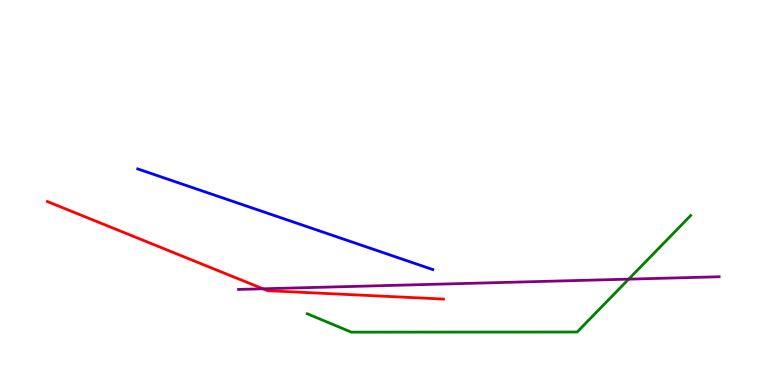[{'lines': ['blue', 'red'], 'intersections': []}, {'lines': ['green', 'red'], 'intersections': []}, {'lines': ['purple', 'red'], 'intersections': [{'x': 3.39, 'y': 2.5}]}, {'lines': ['blue', 'green'], 'intersections': []}, {'lines': ['blue', 'purple'], 'intersections': []}, {'lines': ['green', 'purple'], 'intersections': [{'x': 8.11, 'y': 2.75}]}]